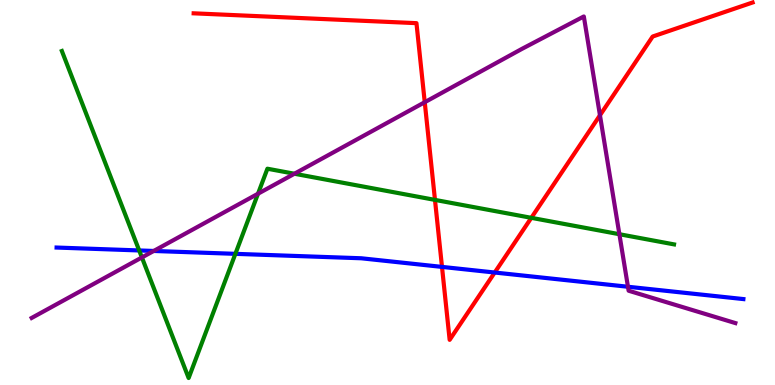[{'lines': ['blue', 'red'], 'intersections': [{'x': 5.7, 'y': 3.07}, {'x': 6.38, 'y': 2.92}]}, {'lines': ['green', 'red'], 'intersections': [{'x': 5.61, 'y': 4.81}, {'x': 6.86, 'y': 4.34}]}, {'lines': ['purple', 'red'], 'intersections': [{'x': 5.48, 'y': 7.35}, {'x': 7.74, 'y': 7.01}]}, {'lines': ['blue', 'green'], 'intersections': [{'x': 1.8, 'y': 3.49}, {'x': 3.04, 'y': 3.41}]}, {'lines': ['blue', 'purple'], 'intersections': [{'x': 1.98, 'y': 3.48}, {'x': 8.1, 'y': 2.55}]}, {'lines': ['green', 'purple'], 'intersections': [{'x': 1.83, 'y': 3.31}, {'x': 3.33, 'y': 4.97}, {'x': 3.8, 'y': 5.49}, {'x': 7.99, 'y': 3.92}]}]